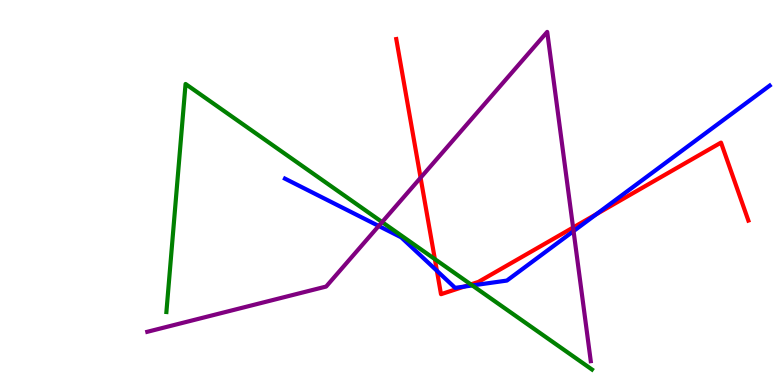[{'lines': ['blue', 'red'], 'intersections': [{'x': 5.64, 'y': 2.97}, {'x': 5.99, 'y': 2.56}, {'x': 7.7, 'y': 4.44}]}, {'lines': ['green', 'red'], 'intersections': [{'x': 5.61, 'y': 3.27}, {'x': 6.08, 'y': 2.61}]}, {'lines': ['purple', 'red'], 'intersections': [{'x': 5.43, 'y': 5.38}, {'x': 7.39, 'y': 4.09}]}, {'lines': ['blue', 'green'], 'intersections': [{'x': 6.09, 'y': 2.59}]}, {'lines': ['blue', 'purple'], 'intersections': [{'x': 4.89, 'y': 4.13}, {'x': 7.4, 'y': 4.0}]}, {'lines': ['green', 'purple'], 'intersections': [{'x': 4.93, 'y': 4.23}]}]